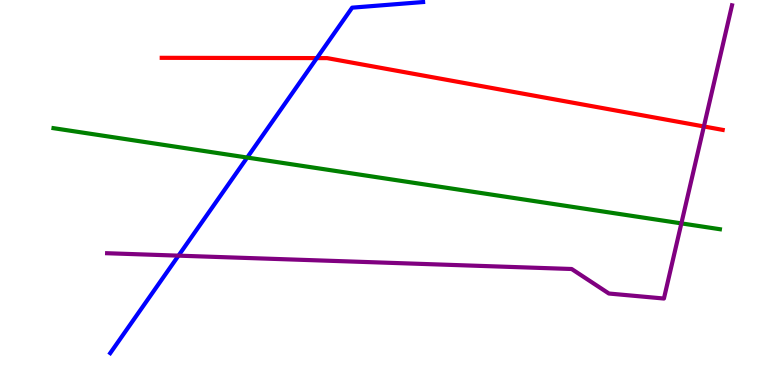[{'lines': ['blue', 'red'], 'intersections': [{'x': 4.09, 'y': 8.49}]}, {'lines': ['green', 'red'], 'intersections': []}, {'lines': ['purple', 'red'], 'intersections': [{'x': 9.08, 'y': 6.72}]}, {'lines': ['blue', 'green'], 'intersections': [{'x': 3.19, 'y': 5.91}]}, {'lines': ['blue', 'purple'], 'intersections': [{'x': 2.3, 'y': 3.36}]}, {'lines': ['green', 'purple'], 'intersections': [{'x': 8.79, 'y': 4.2}]}]